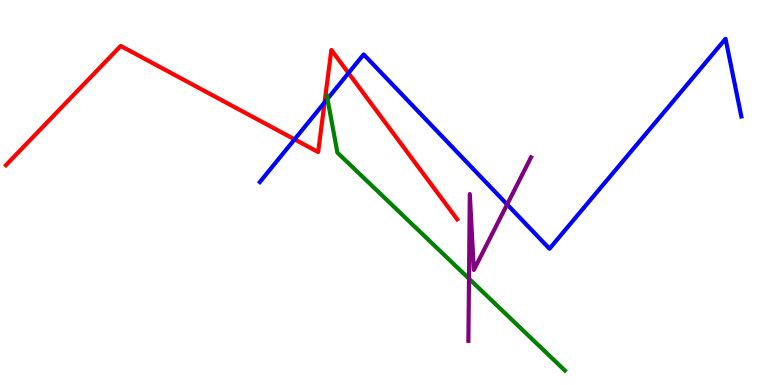[{'lines': ['blue', 'red'], 'intersections': [{'x': 3.8, 'y': 6.38}, {'x': 4.19, 'y': 7.34}, {'x': 4.5, 'y': 8.1}]}, {'lines': ['green', 'red'], 'intersections': []}, {'lines': ['purple', 'red'], 'intersections': []}, {'lines': ['blue', 'green'], 'intersections': [{'x': 4.23, 'y': 7.43}]}, {'lines': ['blue', 'purple'], 'intersections': [{'x': 6.54, 'y': 4.69}]}, {'lines': ['green', 'purple'], 'intersections': [{'x': 6.05, 'y': 2.76}]}]